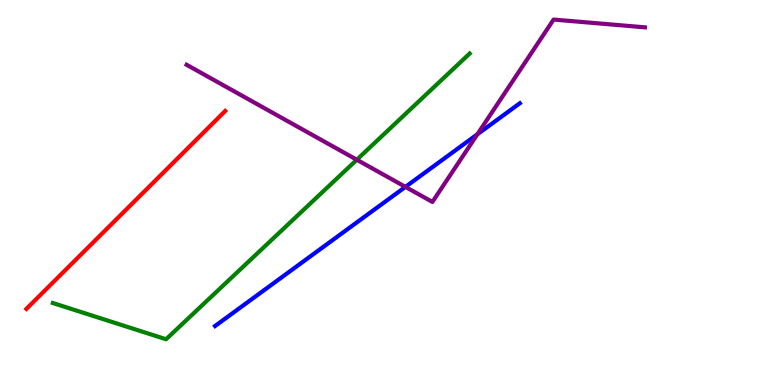[{'lines': ['blue', 'red'], 'intersections': []}, {'lines': ['green', 'red'], 'intersections': []}, {'lines': ['purple', 'red'], 'intersections': []}, {'lines': ['blue', 'green'], 'intersections': []}, {'lines': ['blue', 'purple'], 'intersections': [{'x': 5.23, 'y': 5.15}, {'x': 6.16, 'y': 6.51}]}, {'lines': ['green', 'purple'], 'intersections': [{'x': 4.6, 'y': 5.85}]}]